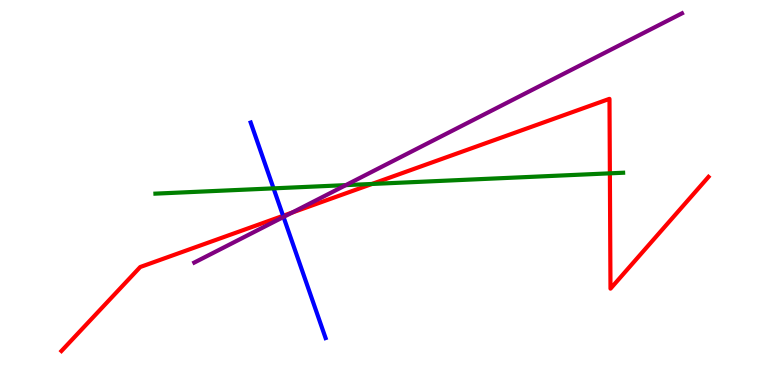[{'lines': ['blue', 'red'], 'intersections': [{'x': 3.65, 'y': 4.39}]}, {'lines': ['green', 'red'], 'intersections': [{'x': 4.8, 'y': 5.22}, {'x': 7.87, 'y': 5.5}]}, {'lines': ['purple', 'red'], 'intersections': [{'x': 3.77, 'y': 4.48}]}, {'lines': ['blue', 'green'], 'intersections': [{'x': 3.53, 'y': 5.11}]}, {'lines': ['blue', 'purple'], 'intersections': [{'x': 3.66, 'y': 4.36}]}, {'lines': ['green', 'purple'], 'intersections': [{'x': 4.46, 'y': 5.19}]}]